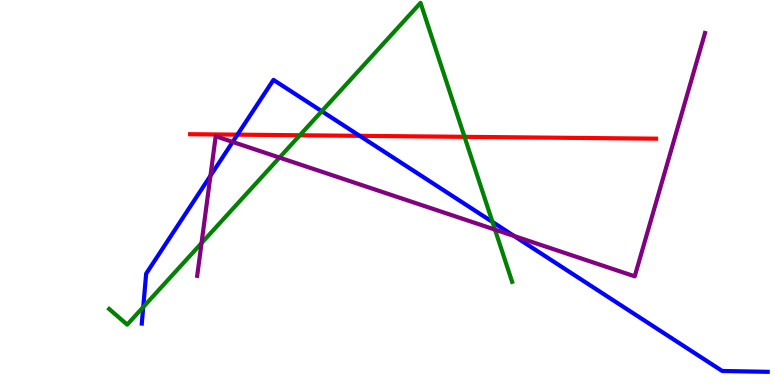[{'lines': ['blue', 'red'], 'intersections': [{'x': 3.06, 'y': 6.5}, {'x': 4.64, 'y': 6.47}]}, {'lines': ['green', 'red'], 'intersections': [{'x': 3.87, 'y': 6.49}, {'x': 5.99, 'y': 6.45}]}, {'lines': ['purple', 'red'], 'intersections': []}, {'lines': ['blue', 'green'], 'intersections': [{'x': 1.85, 'y': 2.02}, {'x': 4.15, 'y': 7.11}, {'x': 6.35, 'y': 4.24}]}, {'lines': ['blue', 'purple'], 'intersections': [{'x': 2.72, 'y': 5.43}, {'x': 3.0, 'y': 6.31}, {'x': 6.63, 'y': 3.87}]}, {'lines': ['green', 'purple'], 'intersections': [{'x': 2.6, 'y': 3.69}, {'x': 3.61, 'y': 5.91}, {'x': 6.39, 'y': 4.04}]}]